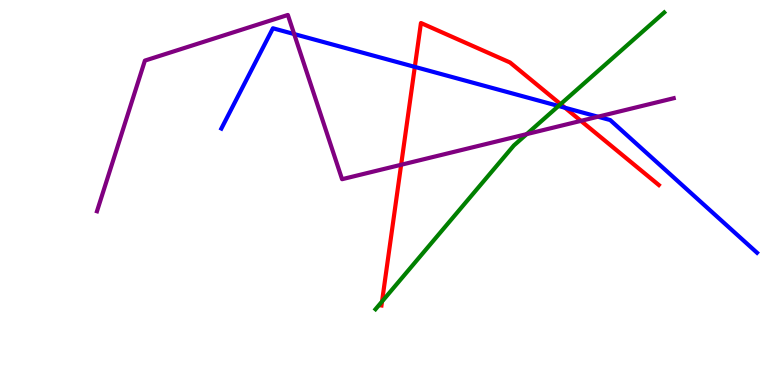[{'lines': ['blue', 'red'], 'intersections': [{'x': 5.35, 'y': 8.26}, {'x': 7.29, 'y': 7.2}]}, {'lines': ['green', 'red'], 'intersections': [{'x': 4.93, 'y': 2.17}, {'x': 7.23, 'y': 7.3}]}, {'lines': ['purple', 'red'], 'intersections': [{'x': 5.18, 'y': 5.72}, {'x': 7.5, 'y': 6.86}]}, {'lines': ['blue', 'green'], 'intersections': [{'x': 7.21, 'y': 7.25}]}, {'lines': ['blue', 'purple'], 'intersections': [{'x': 3.8, 'y': 9.12}, {'x': 7.72, 'y': 6.97}]}, {'lines': ['green', 'purple'], 'intersections': [{'x': 6.8, 'y': 6.52}]}]